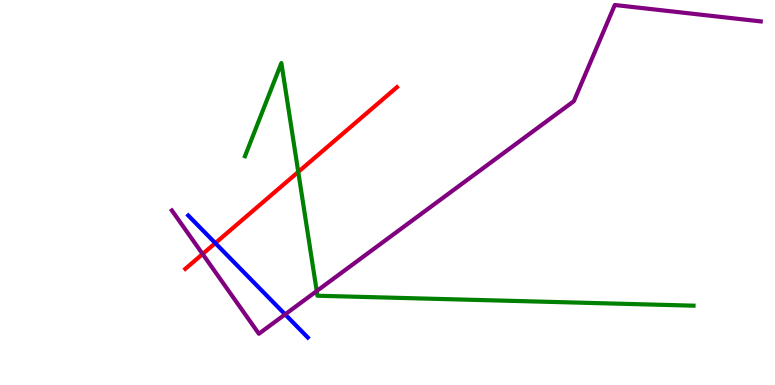[{'lines': ['blue', 'red'], 'intersections': [{'x': 2.78, 'y': 3.69}]}, {'lines': ['green', 'red'], 'intersections': [{'x': 3.85, 'y': 5.53}]}, {'lines': ['purple', 'red'], 'intersections': [{'x': 2.61, 'y': 3.4}]}, {'lines': ['blue', 'green'], 'intersections': []}, {'lines': ['blue', 'purple'], 'intersections': [{'x': 3.68, 'y': 1.83}]}, {'lines': ['green', 'purple'], 'intersections': [{'x': 4.09, 'y': 2.44}]}]